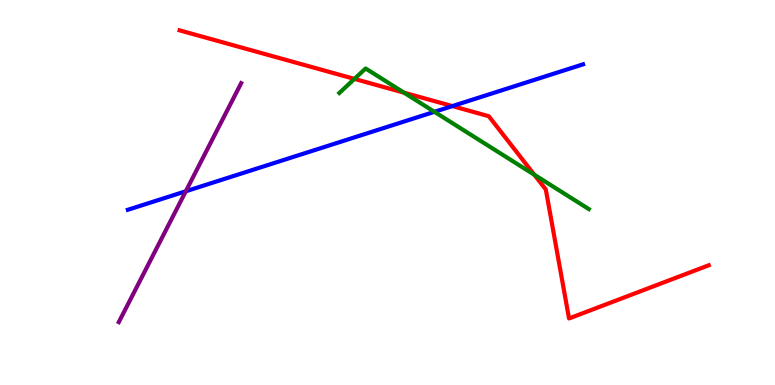[{'lines': ['blue', 'red'], 'intersections': [{'x': 5.84, 'y': 7.24}]}, {'lines': ['green', 'red'], 'intersections': [{'x': 4.57, 'y': 7.95}, {'x': 5.21, 'y': 7.59}, {'x': 6.89, 'y': 5.46}]}, {'lines': ['purple', 'red'], 'intersections': []}, {'lines': ['blue', 'green'], 'intersections': [{'x': 5.61, 'y': 7.1}]}, {'lines': ['blue', 'purple'], 'intersections': [{'x': 2.4, 'y': 5.03}]}, {'lines': ['green', 'purple'], 'intersections': []}]